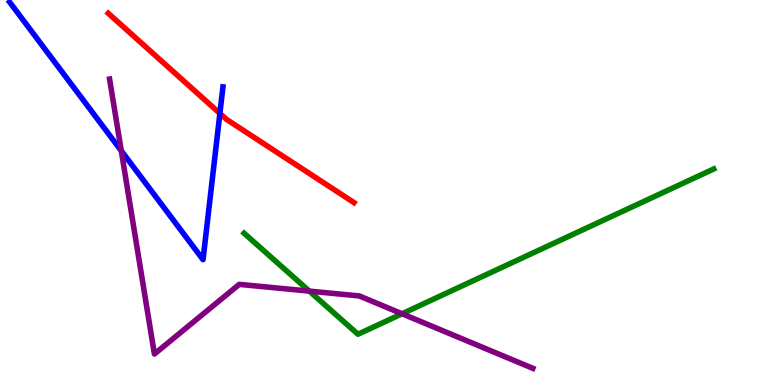[{'lines': ['blue', 'red'], 'intersections': [{'x': 2.84, 'y': 7.05}]}, {'lines': ['green', 'red'], 'intersections': []}, {'lines': ['purple', 'red'], 'intersections': []}, {'lines': ['blue', 'green'], 'intersections': []}, {'lines': ['blue', 'purple'], 'intersections': [{'x': 1.56, 'y': 6.08}]}, {'lines': ['green', 'purple'], 'intersections': [{'x': 3.99, 'y': 2.44}, {'x': 5.19, 'y': 1.85}]}]